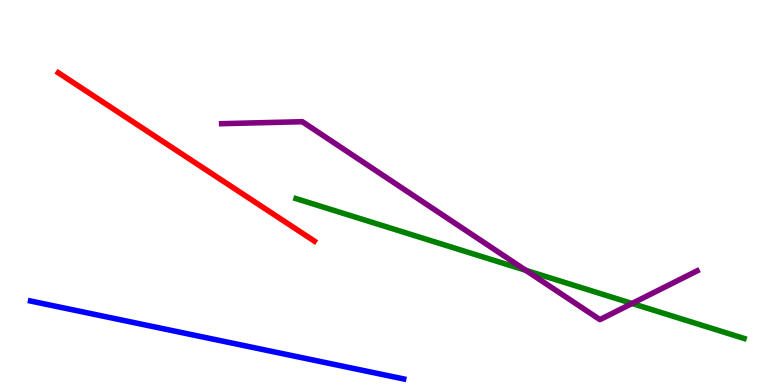[{'lines': ['blue', 'red'], 'intersections': []}, {'lines': ['green', 'red'], 'intersections': []}, {'lines': ['purple', 'red'], 'intersections': []}, {'lines': ['blue', 'green'], 'intersections': []}, {'lines': ['blue', 'purple'], 'intersections': []}, {'lines': ['green', 'purple'], 'intersections': [{'x': 6.78, 'y': 2.98}, {'x': 8.16, 'y': 2.12}]}]